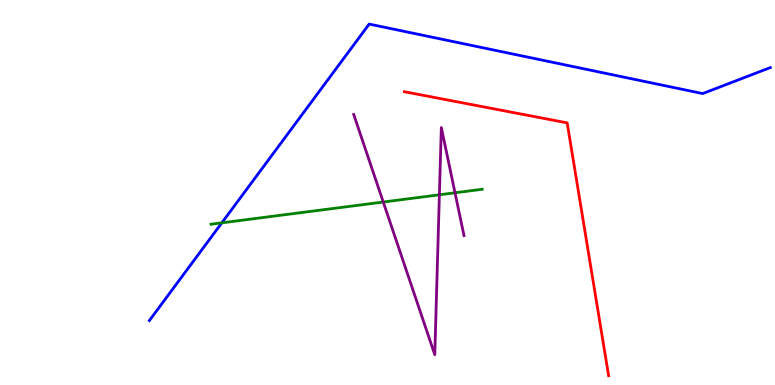[{'lines': ['blue', 'red'], 'intersections': []}, {'lines': ['green', 'red'], 'intersections': []}, {'lines': ['purple', 'red'], 'intersections': []}, {'lines': ['blue', 'green'], 'intersections': [{'x': 2.86, 'y': 4.21}]}, {'lines': ['blue', 'purple'], 'intersections': []}, {'lines': ['green', 'purple'], 'intersections': [{'x': 4.95, 'y': 4.75}, {'x': 5.67, 'y': 4.94}, {'x': 5.87, 'y': 4.99}]}]